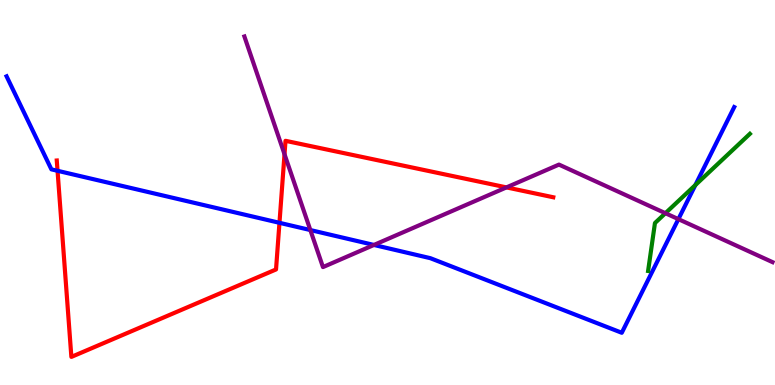[{'lines': ['blue', 'red'], 'intersections': [{'x': 0.742, 'y': 5.56}, {'x': 3.61, 'y': 4.21}]}, {'lines': ['green', 'red'], 'intersections': []}, {'lines': ['purple', 'red'], 'intersections': [{'x': 3.67, 'y': 5.99}, {'x': 6.53, 'y': 5.13}]}, {'lines': ['blue', 'green'], 'intersections': [{'x': 8.97, 'y': 5.19}]}, {'lines': ['blue', 'purple'], 'intersections': [{'x': 4.0, 'y': 4.02}, {'x': 4.82, 'y': 3.64}, {'x': 8.75, 'y': 4.31}]}, {'lines': ['green', 'purple'], 'intersections': [{'x': 8.59, 'y': 4.46}]}]